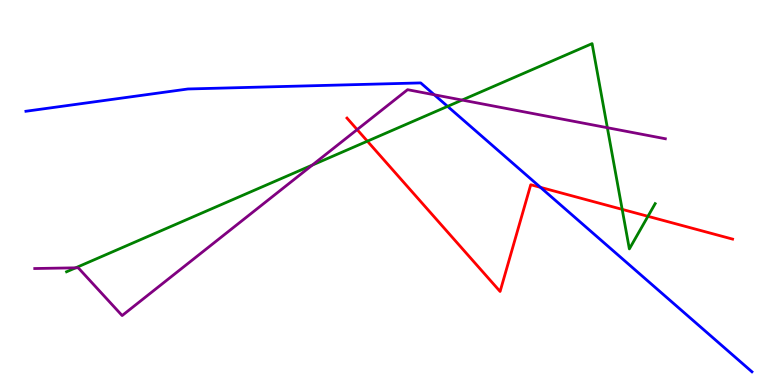[{'lines': ['blue', 'red'], 'intersections': [{'x': 6.97, 'y': 5.13}]}, {'lines': ['green', 'red'], 'intersections': [{'x': 4.74, 'y': 6.33}, {'x': 8.03, 'y': 4.56}, {'x': 8.36, 'y': 4.38}]}, {'lines': ['purple', 'red'], 'intersections': [{'x': 4.61, 'y': 6.63}]}, {'lines': ['blue', 'green'], 'intersections': [{'x': 5.78, 'y': 7.24}]}, {'lines': ['blue', 'purple'], 'intersections': [{'x': 5.6, 'y': 7.54}]}, {'lines': ['green', 'purple'], 'intersections': [{'x': 0.976, 'y': 3.04}, {'x': 4.03, 'y': 5.71}, {'x': 5.96, 'y': 7.4}, {'x': 7.84, 'y': 6.68}]}]